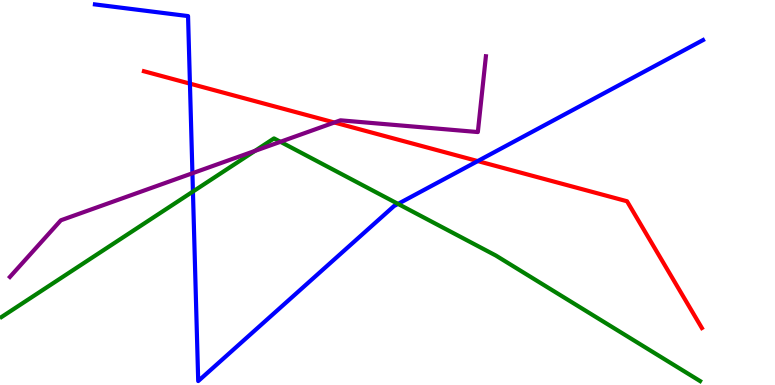[{'lines': ['blue', 'red'], 'intersections': [{'x': 2.45, 'y': 7.83}, {'x': 6.16, 'y': 5.82}]}, {'lines': ['green', 'red'], 'intersections': []}, {'lines': ['purple', 'red'], 'intersections': [{'x': 4.31, 'y': 6.82}]}, {'lines': ['blue', 'green'], 'intersections': [{'x': 2.49, 'y': 5.02}, {'x': 5.14, 'y': 4.7}]}, {'lines': ['blue', 'purple'], 'intersections': [{'x': 2.48, 'y': 5.5}]}, {'lines': ['green', 'purple'], 'intersections': [{'x': 3.29, 'y': 6.08}, {'x': 3.62, 'y': 6.32}]}]